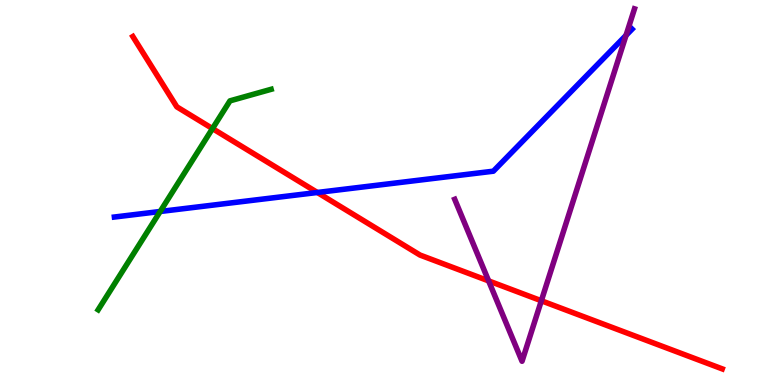[{'lines': ['blue', 'red'], 'intersections': [{'x': 4.09, 'y': 5.0}]}, {'lines': ['green', 'red'], 'intersections': [{'x': 2.74, 'y': 6.66}]}, {'lines': ['purple', 'red'], 'intersections': [{'x': 6.3, 'y': 2.7}, {'x': 6.99, 'y': 2.19}]}, {'lines': ['blue', 'green'], 'intersections': [{'x': 2.07, 'y': 4.51}]}, {'lines': ['blue', 'purple'], 'intersections': [{'x': 8.08, 'y': 9.08}]}, {'lines': ['green', 'purple'], 'intersections': []}]